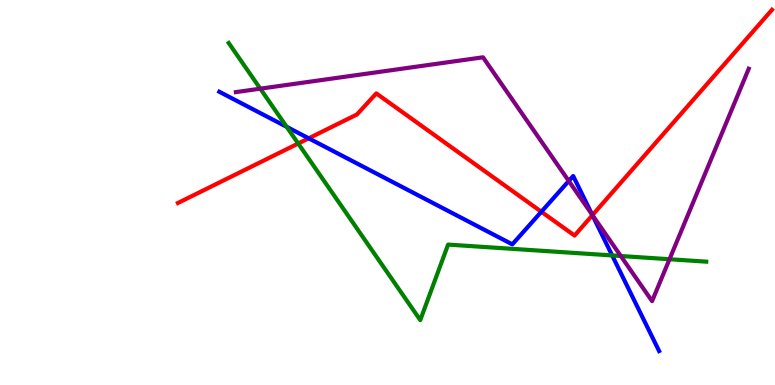[{'lines': ['blue', 'red'], 'intersections': [{'x': 3.98, 'y': 6.41}, {'x': 6.99, 'y': 4.5}, {'x': 7.64, 'y': 4.41}]}, {'lines': ['green', 'red'], 'intersections': [{'x': 3.85, 'y': 6.27}]}, {'lines': ['purple', 'red'], 'intersections': [{'x': 7.64, 'y': 4.41}]}, {'lines': ['blue', 'green'], 'intersections': [{'x': 3.7, 'y': 6.71}, {'x': 7.9, 'y': 3.37}]}, {'lines': ['blue', 'purple'], 'intersections': [{'x': 7.34, 'y': 5.3}, {'x': 7.64, 'y': 4.42}]}, {'lines': ['green', 'purple'], 'intersections': [{'x': 3.36, 'y': 7.7}, {'x': 8.01, 'y': 3.35}, {'x': 8.64, 'y': 3.27}]}]